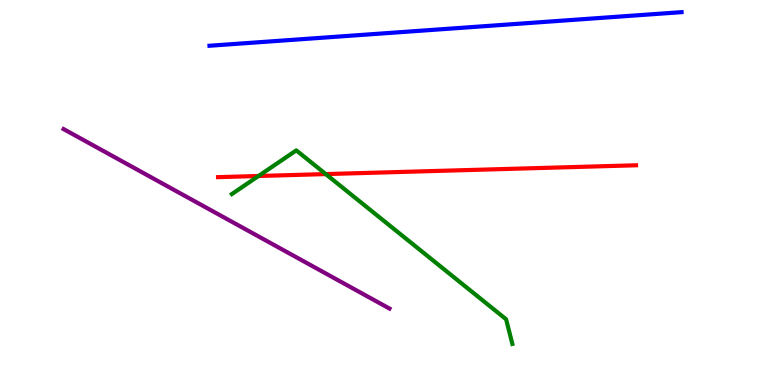[{'lines': ['blue', 'red'], 'intersections': []}, {'lines': ['green', 'red'], 'intersections': [{'x': 3.34, 'y': 5.43}, {'x': 4.2, 'y': 5.48}]}, {'lines': ['purple', 'red'], 'intersections': []}, {'lines': ['blue', 'green'], 'intersections': []}, {'lines': ['blue', 'purple'], 'intersections': []}, {'lines': ['green', 'purple'], 'intersections': []}]